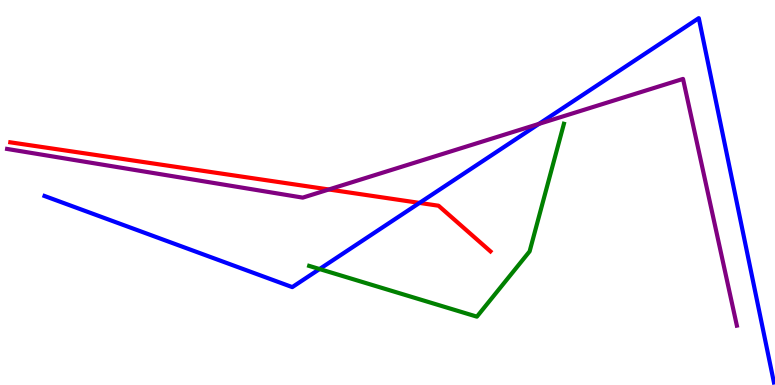[{'lines': ['blue', 'red'], 'intersections': [{'x': 5.41, 'y': 4.73}]}, {'lines': ['green', 'red'], 'intersections': []}, {'lines': ['purple', 'red'], 'intersections': [{'x': 4.24, 'y': 5.08}]}, {'lines': ['blue', 'green'], 'intersections': [{'x': 4.12, 'y': 3.01}]}, {'lines': ['blue', 'purple'], 'intersections': [{'x': 6.95, 'y': 6.78}]}, {'lines': ['green', 'purple'], 'intersections': []}]